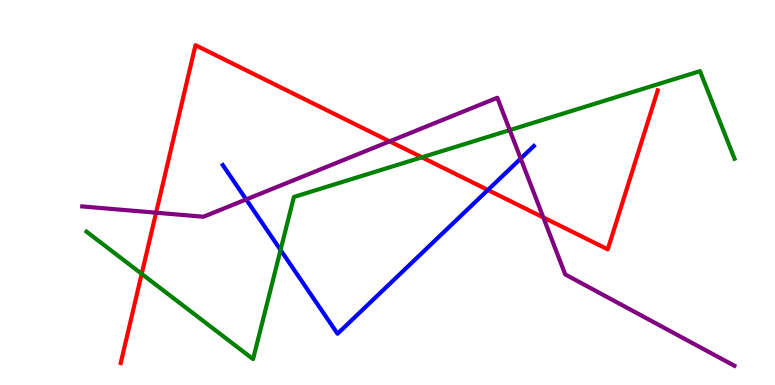[{'lines': ['blue', 'red'], 'intersections': [{'x': 6.3, 'y': 5.07}]}, {'lines': ['green', 'red'], 'intersections': [{'x': 1.83, 'y': 2.89}, {'x': 5.44, 'y': 5.91}]}, {'lines': ['purple', 'red'], 'intersections': [{'x': 2.01, 'y': 4.48}, {'x': 5.03, 'y': 6.33}, {'x': 7.01, 'y': 4.35}]}, {'lines': ['blue', 'green'], 'intersections': [{'x': 3.62, 'y': 3.51}]}, {'lines': ['blue', 'purple'], 'intersections': [{'x': 3.18, 'y': 4.82}, {'x': 6.72, 'y': 5.88}]}, {'lines': ['green', 'purple'], 'intersections': [{'x': 6.58, 'y': 6.62}]}]